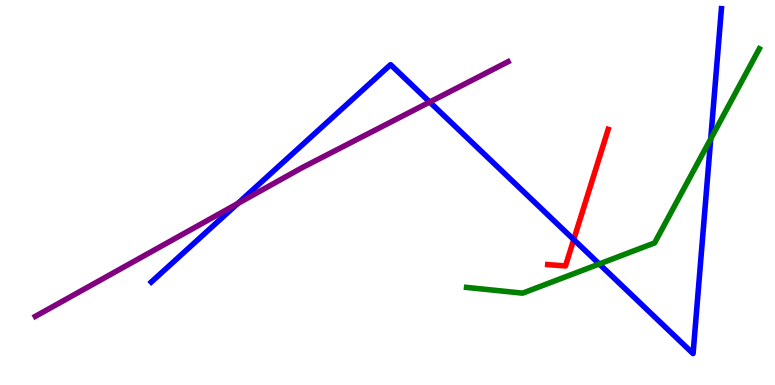[{'lines': ['blue', 'red'], 'intersections': [{'x': 7.4, 'y': 3.78}]}, {'lines': ['green', 'red'], 'intersections': []}, {'lines': ['purple', 'red'], 'intersections': []}, {'lines': ['blue', 'green'], 'intersections': [{'x': 7.73, 'y': 3.14}, {'x': 9.17, 'y': 6.39}]}, {'lines': ['blue', 'purple'], 'intersections': [{'x': 3.07, 'y': 4.71}, {'x': 5.54, 'y': 7.35}]}, {'lines': ['green', 'purple'], 'intersections': []}]